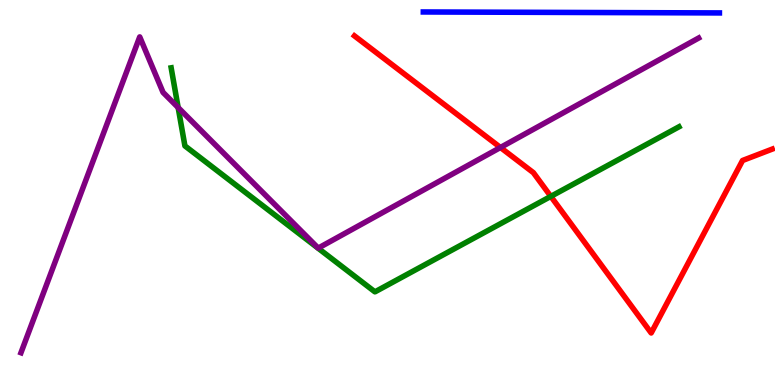[{'lines': ['blue', 'red'], 'intersections': []}, {'lines': ['green', 'red'], 'intersections': [{'x': 7.11, 'y': 4.9}]}, {'lines': ['purple', 'red'], 'intersections': [{'x': 6.46, 'y': 6.17}]}, {'lines': ['blue', 'green'], 'intersections': []}, {'lines': ['blue', 'purple'], 'intersections': []}, {'lines': ['green', 'purple'], 'intersections': [{'x': 2.3, 'y': 7.21}]}]